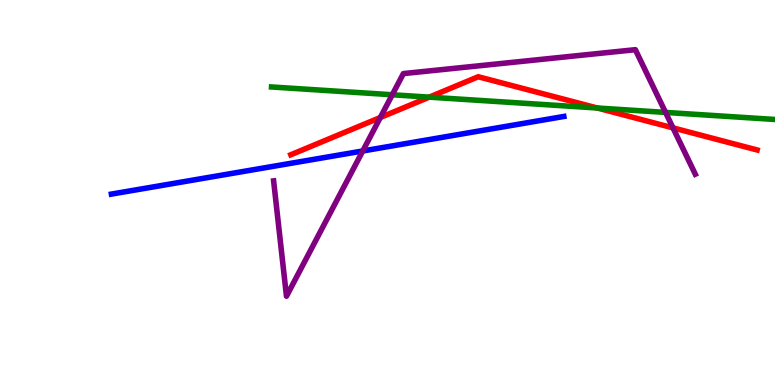[{'lines': ['blue', 'red'], 'intersections': []}, {'lines': ['green', 'red'], 'intersections': [{'x': 5.54, 'y': 7.48}, {'x': 7.71, 'y': 7.19}]}, {'lines': ['purple', 'red'], 'intersections': [{'x': 4.91, 'y': 6.95}, {'x': 8.68, 'y': 6.68}]}, {'lines': ['blue', 'green'], 'intersections': []}, {'lines': ['blue', 'purple'], 'intersections': [{'x': 4.68, 'y': 6.08}]}, {'lines': ['green', 'purple'], 'intersections': [{'x': 5.06, 'y': 7.54}, {'x': 8.59, 'y': 7.08}]}]